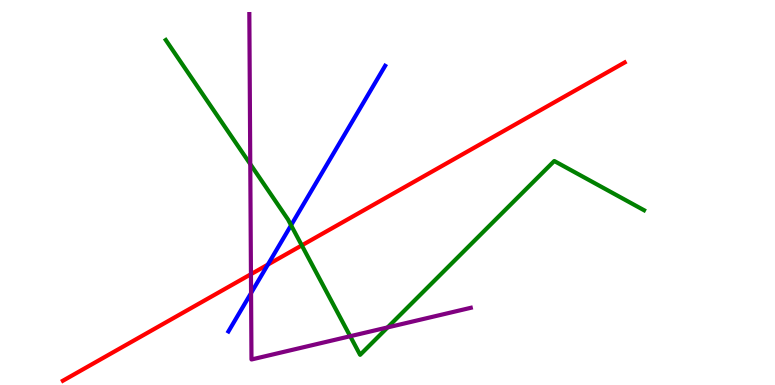[{'lines': ['blue', 'red'], 'intersections': [{'x': 3.46, 'y': 3.13}]}, {'lines': ['green', 'red'], 'intersections': [{'x': 3.89, 'y': 3.63}]}, {'lines': ['purple', 'red'], 'intersections': [{'x': 3.24, 'y': 2.88}]}, {'lines': ['blue', 'green'], 'intersections': [{'x': 3.76, 'y': 4.15}]}, {'lines': ['blue', 'purple'], 'intersections': [{'x': 3.24, 'y': 2.39}]}, {'lines': ['green', 'purple'], 'intersections': [{'x': 3.23, 'y': 5.74}, {'x': 4.52, 'y': 1.27}, {'x': 5.0, 'y': 1.5}]}]